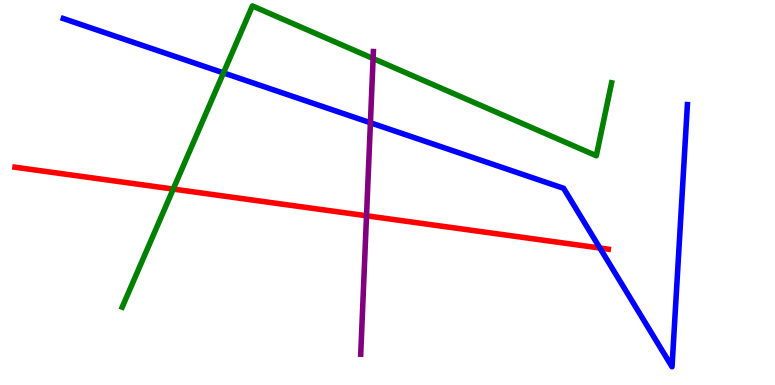[{'lines': ['blue', 'red'], 'intersections': [{'x': 7.74, 'y': 3.56}]}, {'lines': ['green', 'red'], 'intersections': [{'x': 2.24, 'y': 5.09}]}, {'lines': ['purple', 'red'], 'intersections': [{'x': 4.73, 'y': 4.4}]}, {'lines': ['blue', 'green'], 'intersections': [{'x': 2.88, 'y': 8.11}]}, {'lines': ['blue', 'purple'], 'intersections': [{'x': 4.78, 'y': 6.81}]}, {'lines': ['green', 'purple'], 'intersections': [{'x': 4.81, 'y': 8.48}]}]